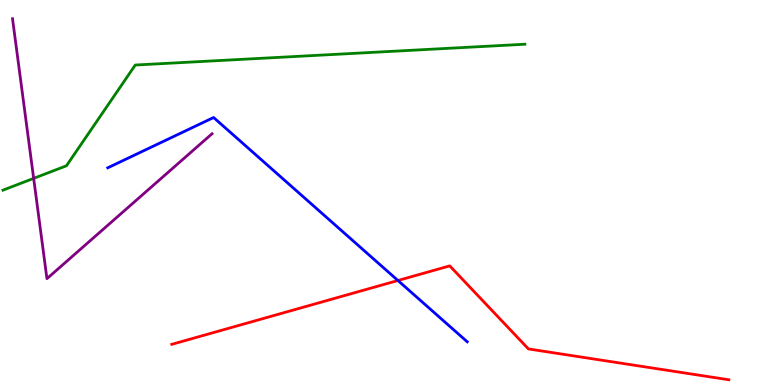[{'lines': ['blue', 'red'], 'intersections': [{'x': 5.13, 'y': 2.71}]}, {'lines': ['green', 'red'], 'intersections': []}, {'lines': ['purple', 'red'], 'intersections': []}, {'lines': ['blue', 'green'], 'intersections': []}, {'lines': ['blue', 'purple'], 'intersections': []}, {'lines': ['green', 'purple'], 'intersections': [{'x': 0.434, 'y': 5.37}]}]